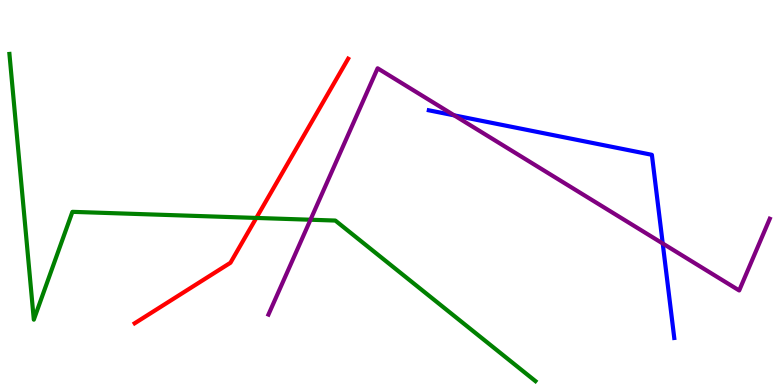[{'lines': ['blue', 'red'], 'intersections': []}, {'lines': ['green', 'red'], 'intersections': [{'x': 3.31, 'y': 4.34}]}, {'lines': ['purple', 'red'], 'intersections': []}, {'lines': ['blue', 'green'], 'intersections': []}, {'lines': ['blue', 'purple'], 'intersections': [{'x': 5.86, 'y': 7.0}, {'x': 8.55, 'y': 3.68}]}, {'lines': ['green', 'purple'], 'intersections': [{'x': 4.01, 'y': 4.29}]}]